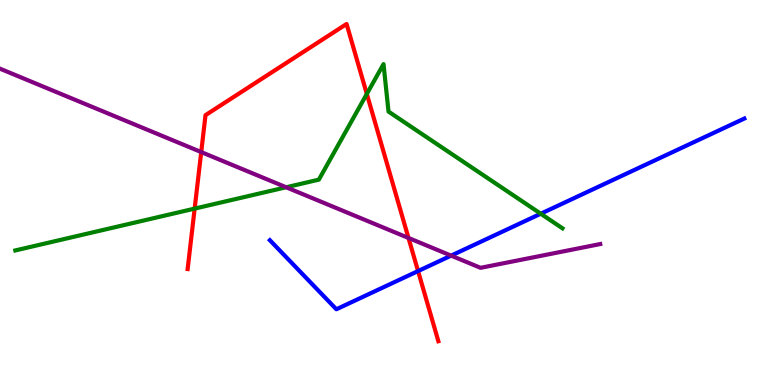[{'lines': ['blue', 'red'], 'intersections': [{'x': 5.39, 'y': 2.96}]}, {'lines': ['green', 'red'], 'intersections': [{'x': 2.51, 'y': 4.58}, {'x': 4.73, 'y': 7.56}]}, {'lines': ['purple', 'red'], 'intersections': [{'x': 2.6, 'y': 6.05}, {'x': 5.27, 'y': 3.82}]}, {'lines': ['blue', 'green'], 'intersections': [{'x': 6.98, 'y': 4.45}]}, {'lines': ['blue', 'purple'], 'intersections': [{'x': 5.82, 'y': 3.36}]}, {'lines': ['green', 'purple'], 'intersections': [{'x': 3.69, 'y': 5.14}]}]